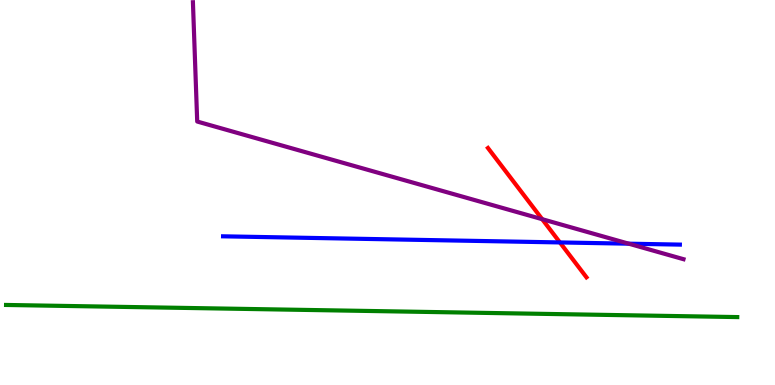[{'lines': ['blue', 'red'], 'intersections': [{'x': 7.22, 'y': 3.7}]}, {'lines': ['green', 'red'], 'intersections': []}, {'lines': ['purple', 'red'], 'intersections': [{'x': 7.0, 'y': 4.31}]}, {'lines': ['blue', 'green'], 'intersections': []}, {'lines': ['blue', 'purple'], 'intersections': [{'x': 8.11, 'y': 3.67}]}, {'lines': ['green', 'purple'], 'intersections': []}]